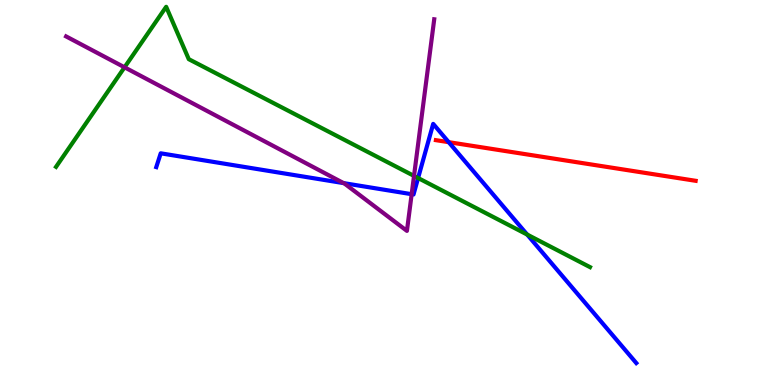[{'lines': ['blue', 'red'], 'intersections': [{'x': 5.79, 'y': 6.31}]}, {'lines': ['green', 'red'], 'intersections': []}, {'lines': ['purple', 'red'], 'intersections': []}, {'lines': ['blue', 'green'], 'intersections': [{'x': 5.39, 'y': 5.38}, {'x': 6.8, 'y': 3.91}]}, {'lines': ['blue', 'purple'], 'intersections': [{'x': 4.43, 'y': 5.24}, {'x': 5.31, 'y': 4.96}]}, {'lines': ['green', 'purple'], 'intersections': [{'x': 1.61, 'y': 8.25}, {'x': 5.34, 'y': 5.43}]}]